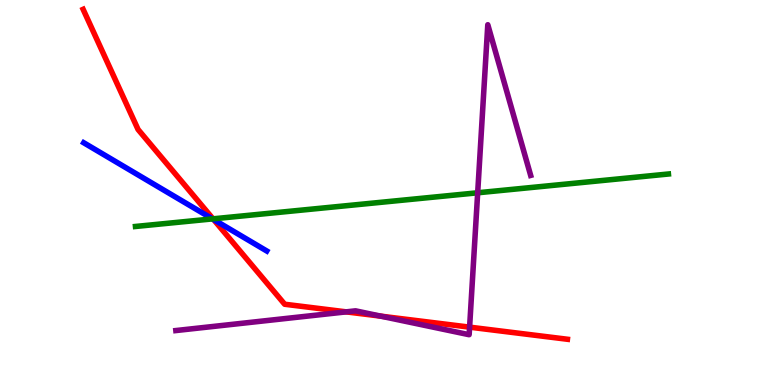[{'lines': ['blue', 'red'], 'intersections': [{'x': 2.76, 'y': 4.3}]}, {'lines': ['green', 'red'], 'intersections': [{'x': 2.75, 'y': 4.32}]}, {'lines': ['purple', 'red'], 'intersections': [{'x': 4.47, 'y': 1.9}, {'x': 4.91, 'y': 1.79}, {'x': 6.06, 'y': 1.5}]}, {'lines': ['blue', 'green'], 'intersections': [{'x': 2.74, 'y': 4.31}]}, {'lines': ['blue', 'purple'], 'intersections': []}, {'lines': ['green', 'purple'], 'intersections': [{'x': 6.16, 'y': 4.99}]}]